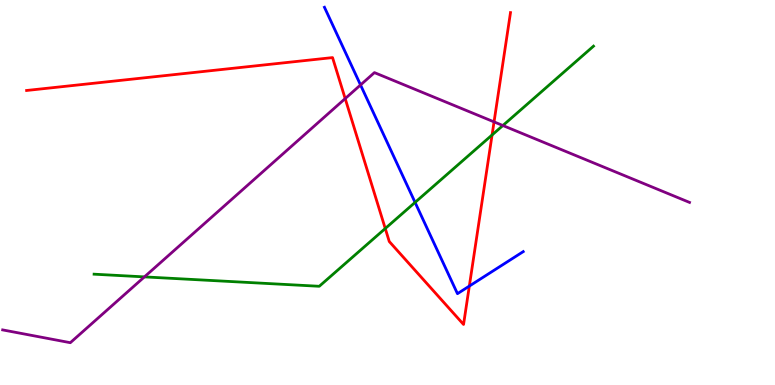[{'lines': ['blue', 'red'], 'intersections': [{'x': 6.06, 'y': 2.57}]}, {'lines': ['green', 'red'], 'intersections': [{'x': 4.97, 'y': 4.06}, {'x': 6.35, 'y': 6.49}]}, {'lines': ['purple', 'red'], 'intersections': [{'x': 4.45, 'y': 7.44}, {'x': 6.37, 'y': 6.83}]}, {'lines': ['blue', 'green'], 'intersections': [{'x': 5.36, 'y': 4.74}]}, {'lines': ['blue', 'purple'], 'intersections': [{'x': 4.65, 'y': 7.79}]}, {'lines': ['green', 'purple'], 'intersections': [{'x': 1.86, 'y': 2.81}, {'x': 6.49, 'y': 6.74}]}]